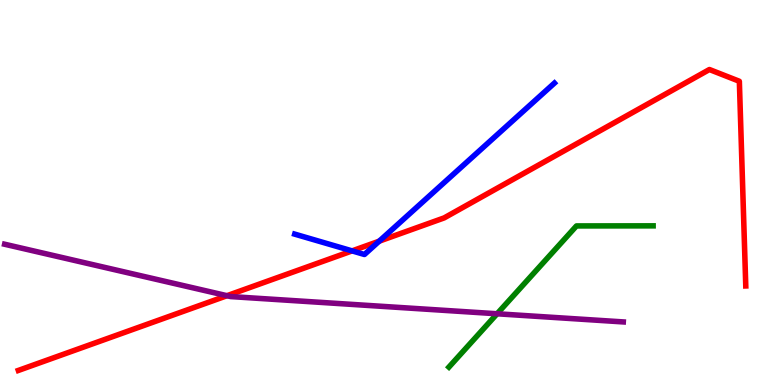[{'lines': ['blue', 'red'], 'intersections': [{'x': 4.54, 'y': 3.48}, {'x': 4.89, 'y': 3.74}]}, {'lines': ['green', 'red'], 'intersections': []}, {'lines': ['purple', 'red'], 'intersections': [{'x': 2.93, 'y': 2.32}]}, {'lines': ['blue', 'green'], 'intersections': []}, {'lines': ['blue', 'purple'], 'intersections': []}, {'lines': ['green', 'purple'], 'intersections': [{'x': 6.41, 'y': 1.85}]}]